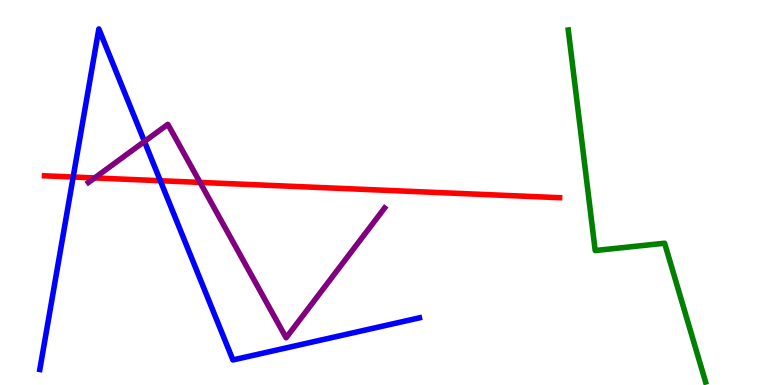[{'lines': ['blue', 'red'], 'intersections': [{'x': 0.944, 'y': 5.4}, {'x': 2.07, 'y': 5.31}]}, {'lines': ['green', 'red'], 'intersections': []}, {'lines': ['purple', 'red'], 'intersections': [{'x': 1.22, 'y': 5.38}, {'x': 2.58, 'y': 5.26}]}, {'lines': ['blue', 'green'], 'intersections': []}, {'lines': ['blue', 'purple'], 'intersections': [{'x': 1.86, 'y': 6.33}]}, {'lines': ['green', 'purple'], 'intersections': []}]